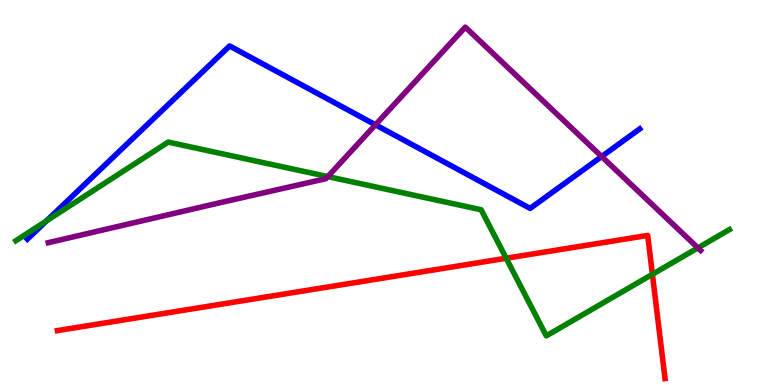[{'lines': ['blue', 'red'], 'intersections': []}, {'lines': ['green', 'red'], 'intersections': [{'x': 6.53, 'y': 3.29}, {'x': 8.42, 'y': 2.88}]}, {'lines': ['purple', 'red'], 'intersections': []}, {'lines': ['blue', 'green'], 'intersections': [{'x': 0.601, 'y': 4.26}]}, {'lines': ['blue', 'purple'], 'intersections': [{'x': 4.84, 'y': 6.76}, {'x': 7.76, 'y': 5.93}]}, {'lines': ['green', 'purple'], 'intersections': [{'x': 4.23, 'y': 5.41}, {'x': 9.01, 'y': 3.56}]}]